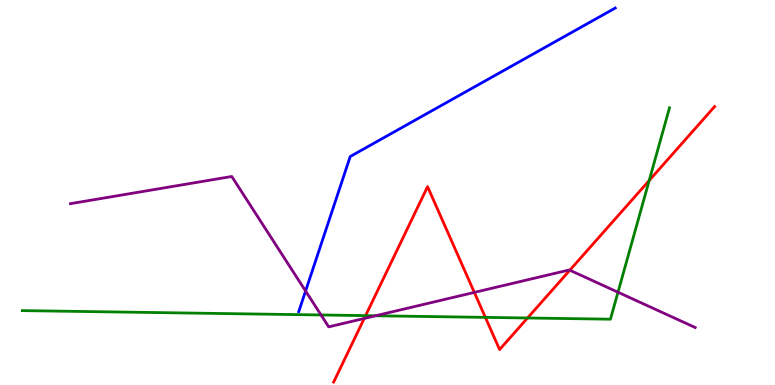[{'lines': ['blue', 'red'], 'intersections': []}, {'lines': ['green', 'red'], 'intersections': [{'x': 4.72, 'y': 1.8}, {'x': 6.26, 'y': 1.76}, {'x': 6.81, 'y': 1.74}, {'x': 8.38, 'y': 5.31}]}, {'lines': ['purple', 'red'], 'intersections': [{'x': 4.7, 'y': 1.73}, {'x': 6.12, 'y': 2.4}, {'x': 7.35, 'y': 2.98}]}, {'lines': ['blue', 'green'], 'intersections': []}, {'lines': ['blue', 'purple'], 'intersections': [{'x': 3.94, 'y': 2.44}]}, {'lines': ['green', 'purple'], 'intersections': [{'x': 4.14, 'y': 1.82}, {'x': 4.85, 'y': 1.8}, {'x': 7.97, 'y': 2.41}]}]